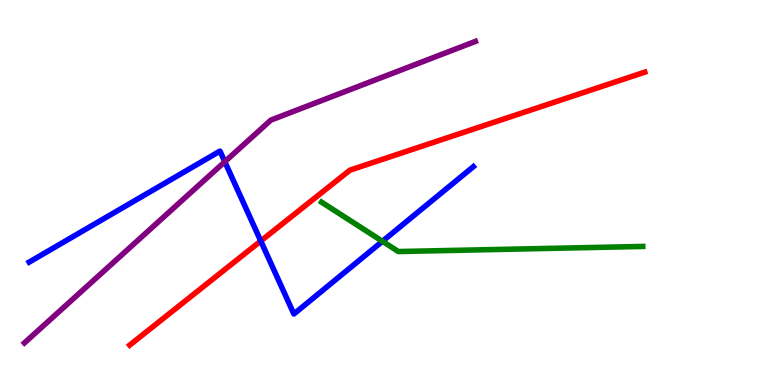[{'lines': ['blue', 'red'], 'intersections': [{'x': 3.36, 'y': 3.74}]}, {'lines': ['green', 'red'], 'intersections': []}, {'lines': ['purple', 'red'], 'intersections': []}, {'lines': ['blue', 'green'], 'intersections': [{'x': 4.93, 'y': 3.73}]}, {'lines': ['blue', 'purple'], 'intersections': [{'x': 2.9, 'y': 5.8}]}, {'lines': ['green', 'purple'], 'intersections': []}]